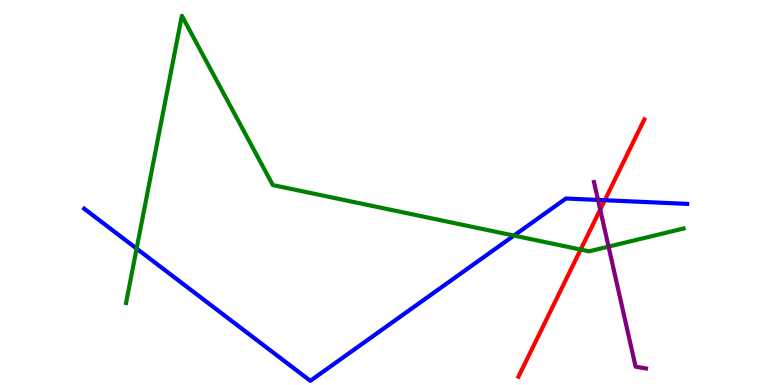[{'lines': ['blue', 'red'], 'intersections': [{'x': 7.8, 'y': 4.8}]}, {'lines': ['green', 'red'], 'intersections': [{'x': 7.49, 'y': 3.52}]}, {'lines': ['purple', 'red'], 'intersections': [{'x': 7.74, 'y': 4.56}]}, {'lines': ['blue', 'green'], 'intersections': [{'x': 1.76, 'y': 3.54}, {'x': 6.63, 'y': 3.88}]}, {'lines': ['blue', 'purple'], 'intersections': [{'x': 7.72, 'y': 4.81}]}, {'lines': ['green', 'purple'], 'intersections': [{'x': 7.85, 'y': 3.59}]}]